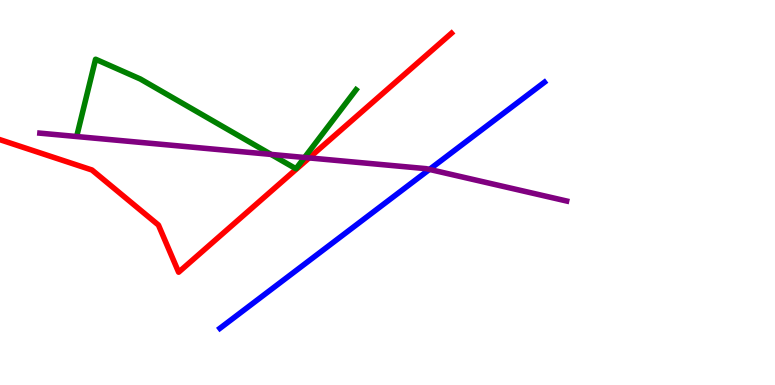[{'lines': ['blue', 'red'], 'intersections': []}, {'lines': ['green', 'red'], 'intersections': []}, {'lines': ['purple', 'red'], 'intersections': [{'x': 3.99, 'y': 5.9}]}, {'lines': ['blue', 'green'], 'intersections': []}, {'lines': ['blue', 'purple'], 'intersections': [{'x': 5.54, 'y': 5.6}]}, {'lines': ['green', 'purple'], 'intersections': [{'x': 3.5, 'y': 5.99}, {'x': 3.93, 'y': 5.91}]}]